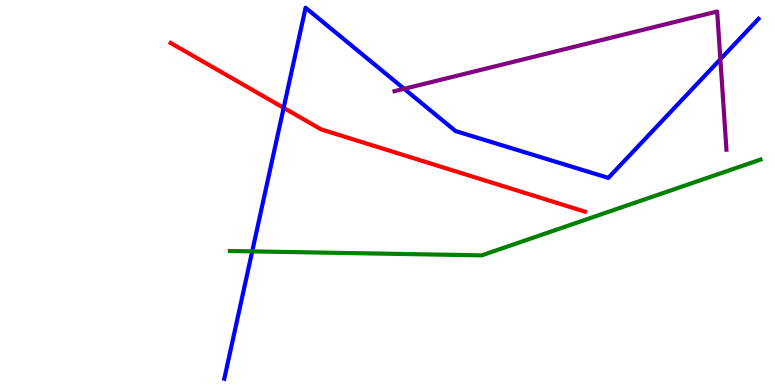[{'lines': ['blue', 'red'], 'intersections': [{'x': 3.66, 'y': 7.2}]}, {'lines': ['green', 'red'], 'intersections': []}, {'lines': ['purple', 'red'], 'intersections': []}, {'lines': ['blue', 'green'], 'intersections': [{'x': 3.25, 'y': 3.47}]}, {'lines': ['blue', 'purple'], 'intersections': [{'x': 5.21, 'y': 7.69}, {'x': 9.3, 'y': 8.46}]}, {'lines': ['green', 'purple'], 'intersections': []}]